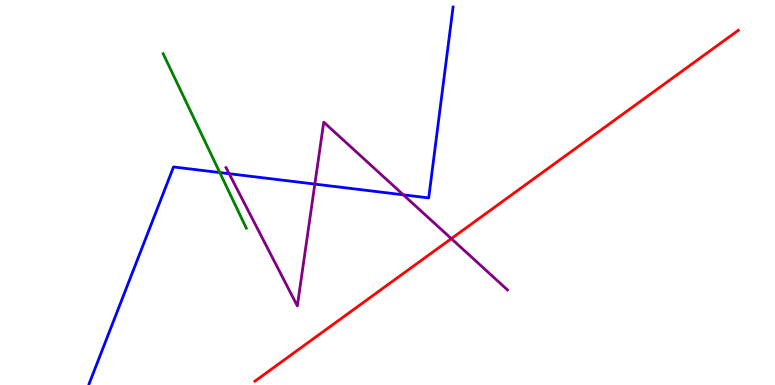[{'lines': ['blue', 'red'], 'intersections': []}, {'lines': ['green', 'red'], 'intersections': []}, {'lines': ['purple', 'red'], 'intersections': [{'x': 5.82, 'y': 3.8}]}, {'lines': ['blue', 'green'], 'intersections': [{'x': 2.84, 'y': 5.52}]}, {'lines': ['blue', 'purple'], 'intersections': [{'x': 2.96, 'y': 5.49}, {'x': 4.06, 'y': 5.22}, {'x': 5.2, 'y': 4.94}]}, {'lines': ['green', 'purple'], 'intersections': []}]